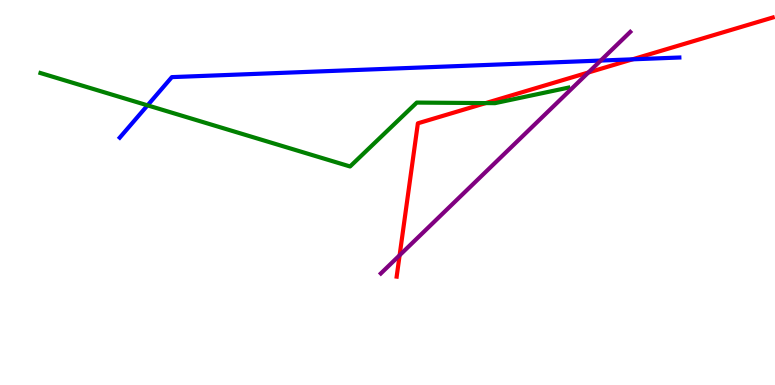[{'lines': ['blue', 'red'], 'intersections': [{'x': 8.16, 'y': 8.46}]}, {'lines': ['green', 'red'], 'intersections': [{'x': 6.27, 'y': 7.32}]}, {'lines': ['purple', 'red'], 'intersections': [{'x': 5.16, 'y': 3.37}, {'x': 7.59, 'y': 8.12}]}, {'lines': ['blue', 'green'], 'intersections': [{'x': 1.9, 'y': 7.26}]}, {'lines': ['blue', 'purple'], 'intersections': [{'x': 7.75, 'y': 8.43}]}, {'lines': ['green', 'purple'], 'intersections': []}]